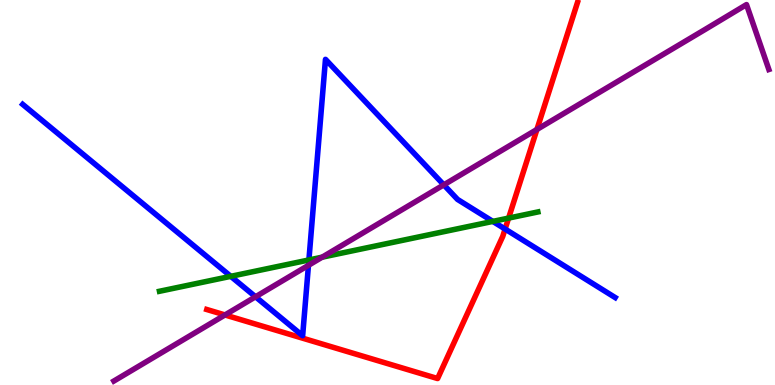[{'lines': ['blue', 'red'], 'intersections': [{'x': 6.52, 'y': 4.05}]}, {'lines': ['green', 'red'], 'intersections': [{'x': 6.56, 'y': 4.34}]}, {'lines': ['purple', 'red'], 'intersections': [{'x': 2.9, 'y': 1.82}, {'x': 6.93, 'y': 6.64}]}, {'lines': ['blue', 'green'], 'intersections': [{'x': 2.98, 'y': 2.82}, {'x': 3.99, 'y': 3.25}, {'x': 6.36, 'y': 4.25}]}, {'lines': ['blue', 'purple'], 'intersections': [{'x': 3.3, 'y': 2.29}, {'x': 3.98, 'y': 3.11}, {'x': 5.73, 'y': 5.2}]}, {'lines': ['green', 'purple'], 'intersections': [{'x': 4.16, 'y': 3.32}]}]